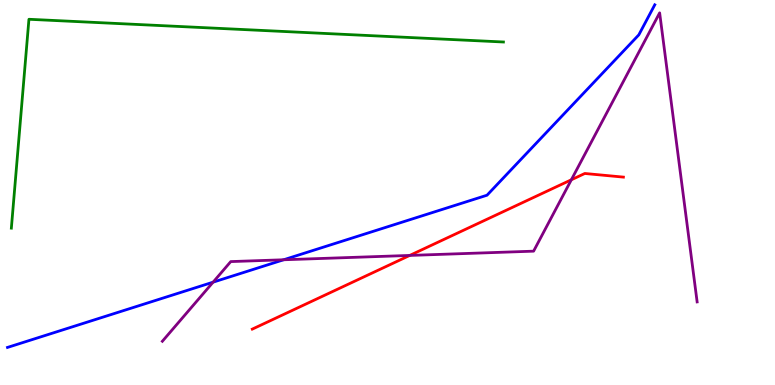[{'lines': ['blue', 'red'], 'intersections': []}, {'lines': ['green', 'red'], 'intersections': []}, {'lines': ['purple', 'red'], 'intersections': [{'x': 5.29, 'y': 3.37}, {'x': 7.37, 'y': 5.33}]}, {'lines': ['blue', 'green'], 'intersections': []}, {'lines': ['blue', 'purple'], 'intersections': [{'x': 2.75, 'y': 2.67}, {'x': 3.66, 'y': 3.25}]}, {'lines': ['green', 'purple'], 'intersections': []}]